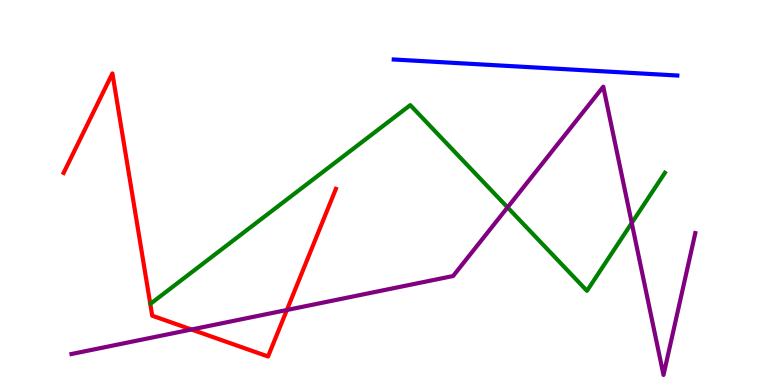[{'lines': ['blue', 'red'], 'intersections': []}, {'lines': ['green', 'red'], 'intersections': []}, {'lines': ['purple', 'red'], 'intersections': [{'x': 2.47, 'y': 1.44}, {'x': 3.7, 'y': 1.95}]}, {'lines': ['blue', 'green'], 'intersections': []}, {'lines': ['blue', 'purple'], 'intersections': []}, {'lines': ['green', 'purple'], 'intersections': [{'x': 6.55, 'y': 4.61}, {'x': 8.15, 'y': 4.21}]}]